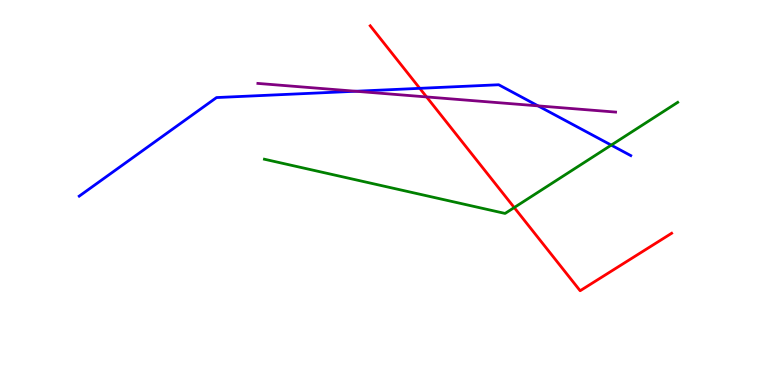[{'lines': ['blue', 'red'], 'intersections': [{'x': 5.42, 'y': 7.71}]}, {'lines': ['green', 'red'], 'intersections': [{'x': 6.64, 'y': 4.61}]}, {'lines': ['purple', 'red'], 'intersections': [{'x': 5.5, 'y': 7.48}]}, {'lines': ['blue', 'green'], 'intersections': [{'x': 7.89, 'y': 6.23}]}, {'lines': ['blue', 'purple'], 'intersections': [{'x': 4.59, 'y': 7.63}, {'x': 6.94, 'y': 7.25}]}, {'lines': ['green', 'purple'], 'intersections': []}]